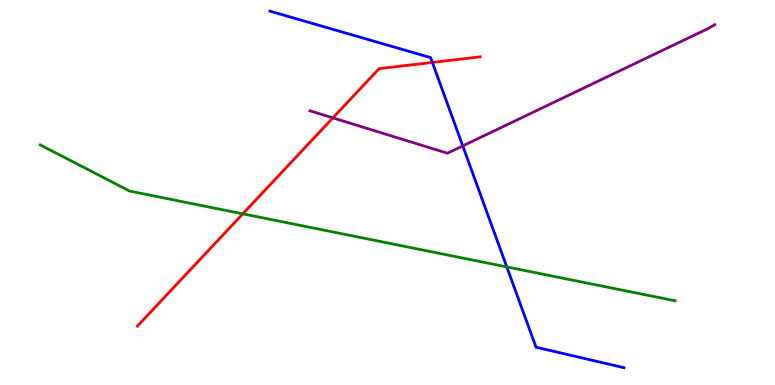[{'lines': ['blue', 'red'], 'intersections': [{'x': 5.58, 'y': 8.38}]}, {'lines': ['green', 'red'], 'intersections': [{'x': 3.13, 'y': 4.45}]}, {'lines': ['purple', 'red'], 'intersections': [{'x': 4.3, 'y': 6.94}]}, {'lines': ['blue', 'green'], 'intersections': [{'x': 6.54, 'y': 3.07}]}, {'lines': ['blue', 'purple'], 'intersections': [{'x': 5.97, 'y': 6.21}]}, {'lines': ['green', 'purple'], 'intersections': []}]